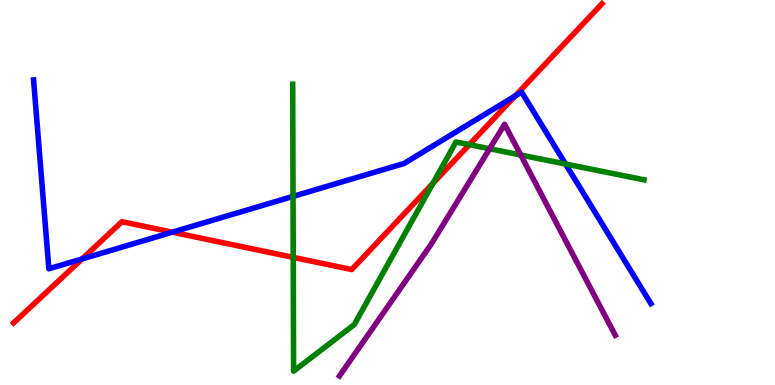[{'lines': ['blue', 'red'], 'intersections': [{'x': 1.06, 'y': 3.27}, {'x': 2.22, 'y': 3.97}, {'x': 6.65, 'y': 7.51}]}, {'lines': ['green', 'red'], 'intersections': [{'x': 3.78, 'y': 3.32}, {'x': 5.59, 'y': 5.24}, {'x': 6.06, 'y': 6.24}]}, {'lines': ['purple', 'red'], 'intersections': []}, {'lines': ['blue', 'green'], 'intersections': [{'x': 3.78, 'y': 4.9}, {'x': 7.3, 'y': 5.74}]}, {'lines': ['blue', 'purple'], 'intersections': []}, {'lines': ['green', 'purple'], 'intersections': [{'x': 6.32, 'y': 6.14}, {'x': 6.72, 'y': 5.97}]}]